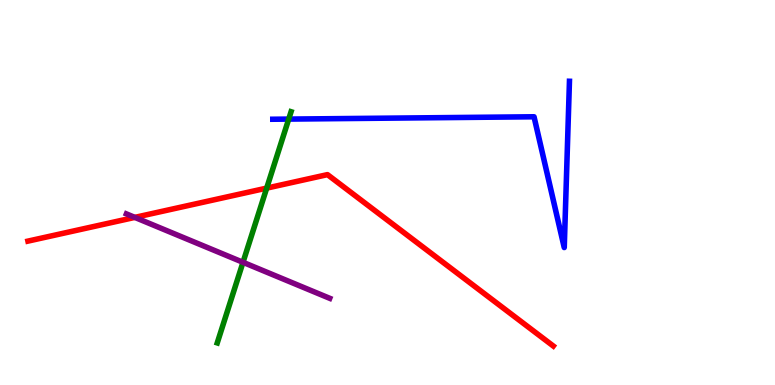[{'lines': ['blue', 'red'], 'intersections': []}, {'lines': ['green', 'red'], 'intersections': [{'x': 3.44, 'y': 5.11}]}, {'lines': ['purple', 'red'], 'intersections': [{'x': 1.74, 'y': 4.35}]}, {'lines': ['blue', 'green'], 'intersections': [{'x': 3.73, 'y': 6.91}]}, {'lines': ['blue', 'purple'], 'intersections': []}, {'lines': ['green', 'purple'], 'intersections': [{'x': 3.14, 'y': 3.19}]}]